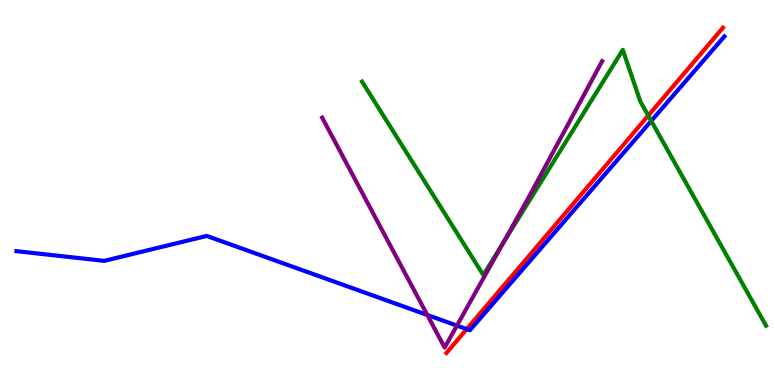[{'lines': ['blue', 'red'], 'intersections': [{'x': 6.02, 'y': 1.45}]}, {'lines': ['green', 'red'], 'intersections': [{'x': 8.36, 'y': 7.0}]}, {'lines': ['purple', 'red'], 'intersections': []}, {'lines': ['blue', 'green'], 'intersections': [{'x': 8.4, 'y': 6.86}]}, {'lines': ['blue', 'purple'], 'intersections': [{'x': 5.51, 'y': 1.82}, {'x': 5.9, 'y': 1.54}]}, {'lines': ['green', 'purple'], 'intersections': [{'x': 6.49, 'y': 3.68}]}]